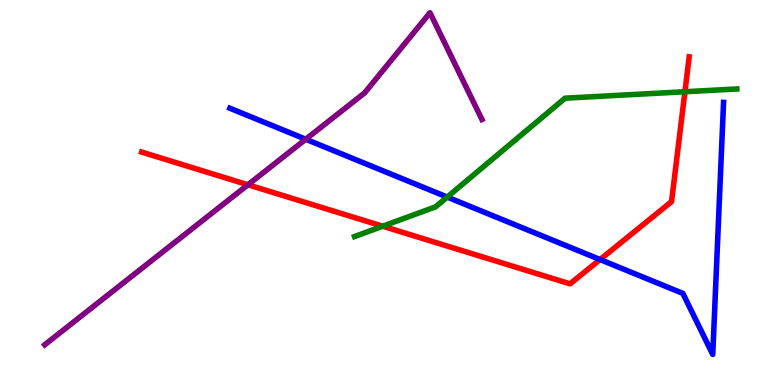[{'lines': ['blue', 'red'], 'intersections': [{'x': 7.74, 'y': 3.26}]}, {'lines': ['green', 'red'], 'intersections': [{'x': 4.94, 'y': 4.12}, {'x': 8.84, 'y': 7.62}]}, {'lines': ['purple', 'red'], 'intersections': [{'x': 3.2, 'y': 5.2}]}, {'lines': ['blue', 'green'], 'intersections': [{'x': 5.77, 'y': 4.88}]}, {'lines': ['blue', 'purple'], 'intersections': [{'x': 3.95, 'y': 6.38}]}, {'lines': ['green', 'purple'], 'intersections': []}]